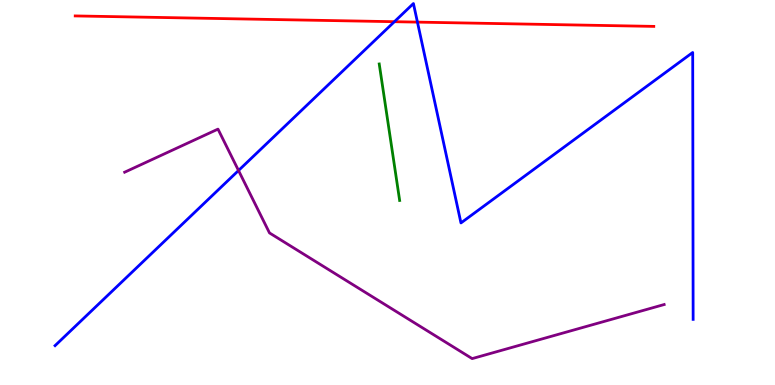[{'lines': ['blue', 'red'], 'intersections': [{'x': 5.09, 'y': 9.44}, {'x': 5.39, 'y': 9.43}]}, {'lines': ['green', 'red'], 'intersections': []}, {'lines': ['purple', 'red'], 'intersections': []}, {'lines': ['blue', 'green'], 'intersections': []}, {'lines': ['blue', 'purple'], 'intersections': [{'x': 3.08, 'y': 5.57}]}, {'lines': ['green', 'purple'], 'intersections': []}]